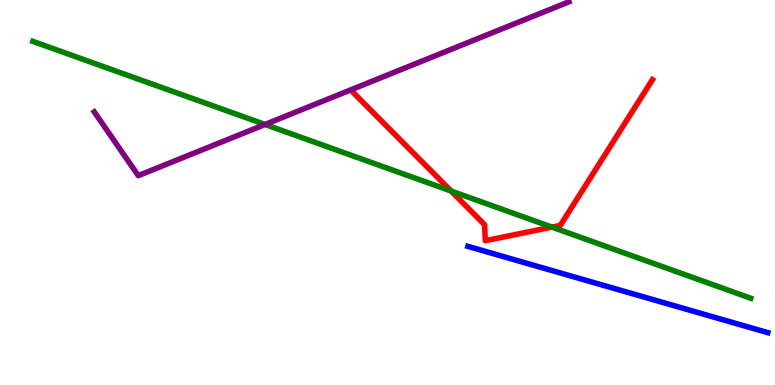[{'lines': ['blue', 'red'], 'intersections': []}, {'lines': ['green', 'red'], 'intersections': [{'x': 5.82, 'y': 5.04}, {'x': 7.12, 'y': 4.1}]}, {'lines': ['purple', 'red'], 'intersections': []}, {'lines': ['blue', 'green'], 'intersections': []}, {'lines': ['blue', 'purple'], 'intersections': []}, {'lines': ['green', 'purple'], 'intersections': [{'x': 3.42, 'y': 6.77}]}]